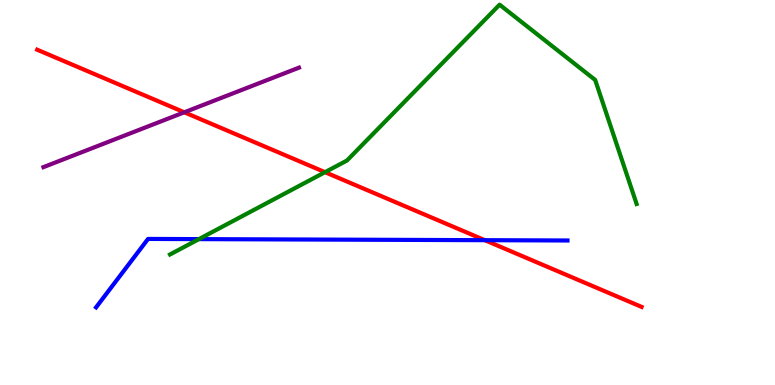[{'lines': ['blue', 'red'], 'intersections': [{'x': 6.26, 'y': 3.76}]}, {'lines': ['green', 'red'], 'intersections': [{'x': 4.19, 'y': 5.53}]}, {'lines': ['purple', 'red'], 'intersections': [{'x': 2.38, 'y': 7.08}]}, {'lines': ['blue', 'green'], 'intersections': [{'x': 2.57, 'y': 3.79}]}, {'lines': ['blue', 'purple'], 'intersections': []}, {'lines': ['green', 'purple'], 'intersections': []}]